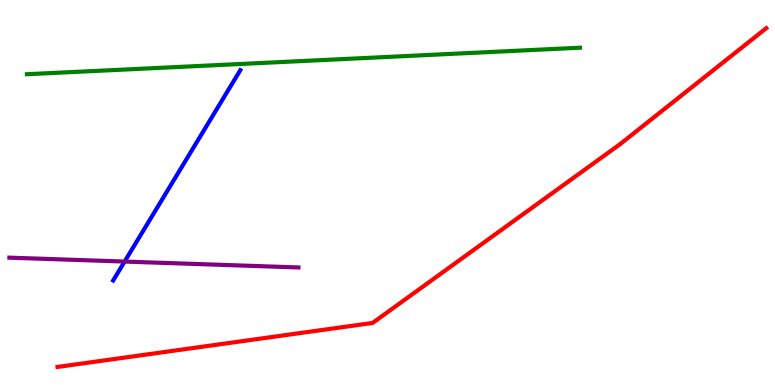[{'lines': ['blue', 'red'], 'intersections': []}, {'lines': ['green', 'red'], 'intersections': []}, {'lines': ['purple', 'red'], 'intersections': []}, {'lines': ['blue', 'green'], 'intersections': []}, {'lines': ['blue', 'purple'], 'intersections': [{'x': 1.61, 'y': 3.21}]}, {'lines': ['green', 'purple'], 'intersections': []}]